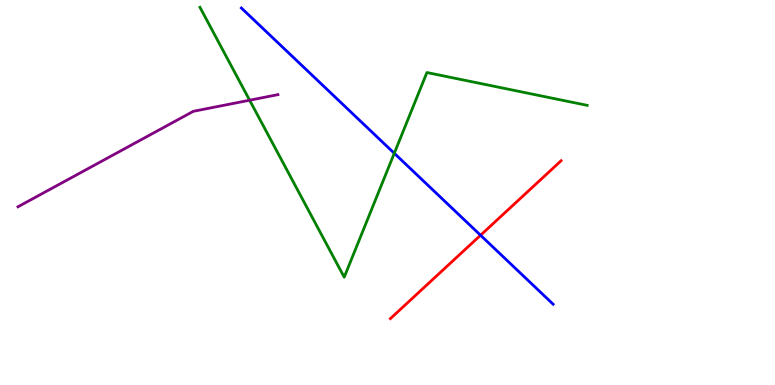[{'lines': ['blue', 'red'], 'intersections': [{'x': 6.2, 'y': 3.89}]}, {'lines': ['green', 'red'], 'intersections': []}, {'lines': ['purple', 'red'], 'intersections': []}, {'lines': ['blue', 'green'], 'intersections': [{'x': 5.09, 'y': 6.02}]}, {'lines': ['blue', 'purple'], 'intersections': []}, {'lines': ['green', 'purple'], 'intersections': [{'x': 3.22, 'y': 7.4}]}]